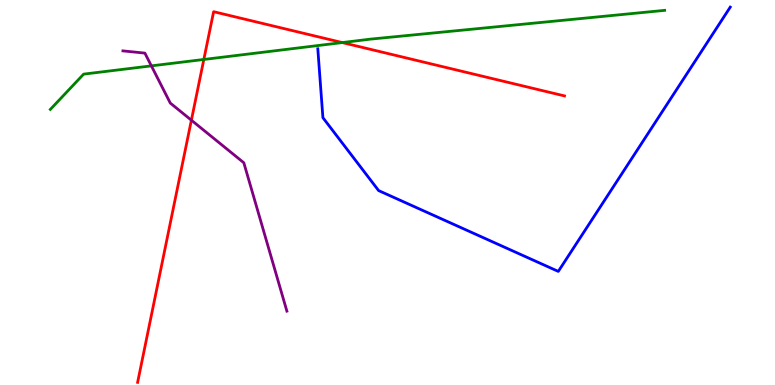[{'lines': ['blue', 'red'], 'intersections': []}, {'lines': ['green', 'red'], 'intersections': [{'x': 2.63, 'y': 8.46}, {'x': 4.42, 'y': 8.89}]}, {'lines': ['purple', 'red'], 'intersections': [{'x': 2.47, 'y': 6.88}]}, {'lines': ['blue', 'green'], 'intersections': []}, {'lines': ['blue', 'purple'], 'intersections': []}, {'lines': ['green', 'purple'], 'intersections': [{'x': 1.95, 'y': 8.29}]}]